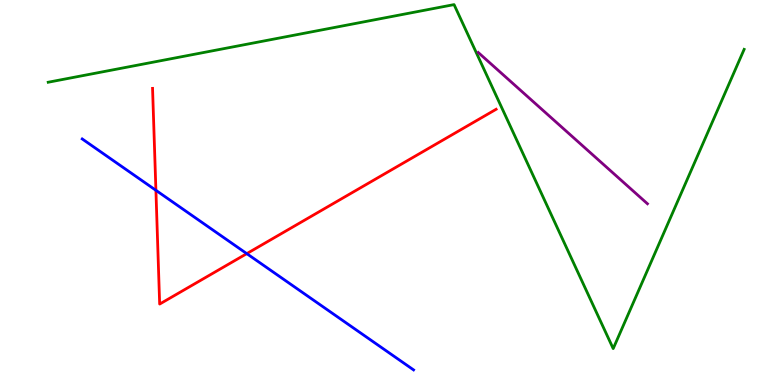[{'lines': ['blue', 'red'], 'intersections': [{'x': 2.01, 'y': 5.06}, {'x': 3.18, 'y': 3.41}]}, {'lines': ['green', 'red'], 'intersections': []}, {'lines': ['purple', 'red'], 'intersections': []}, {'lines': ['blue', 'green'], 'intersections': []}, {'lines': ['blue', 'purple'], 'intersections': []}, {'lines': ['green', 'purple'], 'intersections': []}]